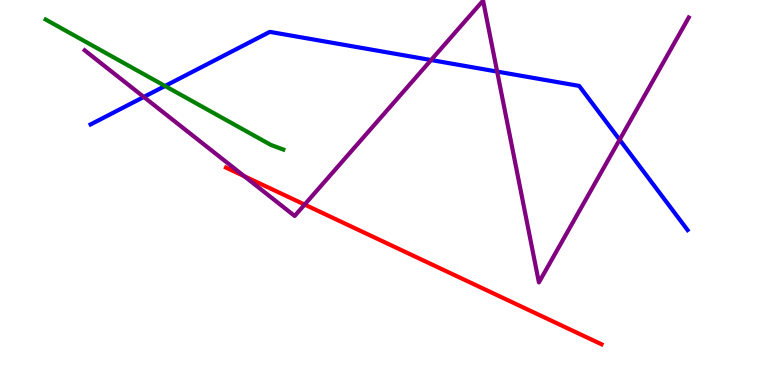[{'lines': ['blue', 'red'], 'intersections': []}, {'lines': ['green', 'red'], 'intersections': []}, {'lines': ['purple', 'red'], 'intersections': [{'x': 3.15, 'y': 5.42}, {'x': 3.93, 'y': 4.69}]}, {'lines': ['blue', 'green'], 'intersections': [{'x': 2.13, 'y': 7.77}]}, {'lines': ['blue', 'purple'], 'intersections': [{'x': 1.86, 'y': 7.48}, {'x': 5.56, 'y': 8.44}, {'x': 6.41, 'y': 8.14}, {'x': 8.0, 'y': 6.37}]}, {'lines': ['green', 'purple'], 'intersections': []}]